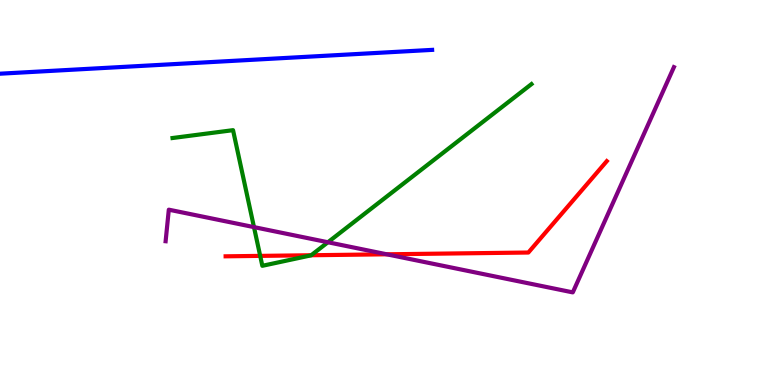[{'lines': ['blue', 'red'], 'intersections': []}, {'lines': ['green', 'red'], 'intersections': [{'x': 3.36, 'y': 3.35}, {'x': 4.02, 'y': 3.37}]}, {'lines': ['purple', 'red'], 'intersections': [{'x': 4.99, 'y': 3.39}]}, {'lines': ['blue', 'green'], 'intersections': []}, {'lines': ['blue', 'purple'], 'intersections': []}, {'lines': ['green', 'purple'], 'intersections': [{'x': 3.28, 'y': 4.1}, {'x': 4.23, 'y': 3.71}]}]